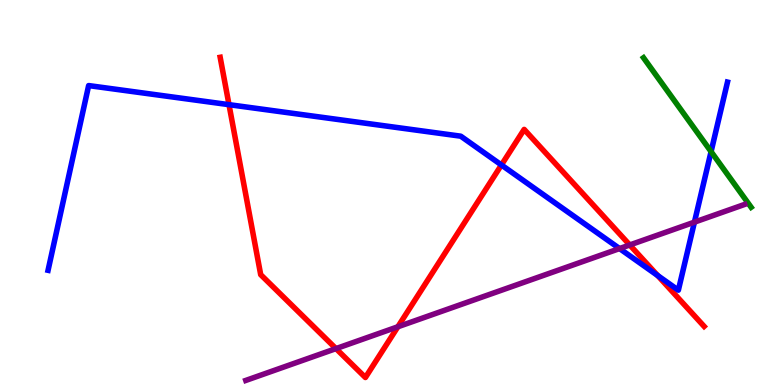[{'lines': ['blue', 'red'], 'intersections': [{'x': 2.95, 'y': 7.28}, {'x': 6.47, 'y': 5.72}, {'x': 8.49, 'y': 2.84}]}, {'lines': ['green', 'red'], 'intersections': []}, {'lines': ['purple', 'red'], 'intersections': [{'x': 4.34, 'y': 0.945}, {'x': 5.13, 'y': 1.51}, {'x': 8.13, 'y': 3.64}]}, {'lines': ['blue', 'green'], 'intersections': [{'x': 9.18, 'y': 6.06}]}, {'lines': ['blue', 'purple'], 'intersections': [{'x': 7.99, 'y': 3.54}, {'x': 8.96, 'y': 4.23}]}, {'lines': ['green', 'purple'], 'intersections': []}]